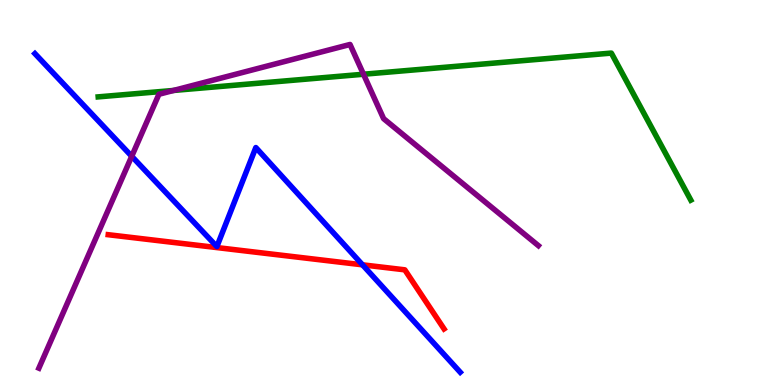[{'lines': ['blue', 'red'], 'intersections': [{'x': 4.68, 'y': 3.12}]}, {'lines': ['green', 'red'], 'intersections': []}, {'lines': ['purple', 'red'], 'intersections': []}, {'lines': ['blue', 'green'], 'intersections': []}, {'lines': ['blue', 'purple'], 'intersections': [{'x': 1.7, 'y': 5.94}]}, {'lines': ['green', 'purple'], 'intersections': [{'x': 2.24, 'y': 7.65}, {'x': 4.69, 'y': 8.07}]}]